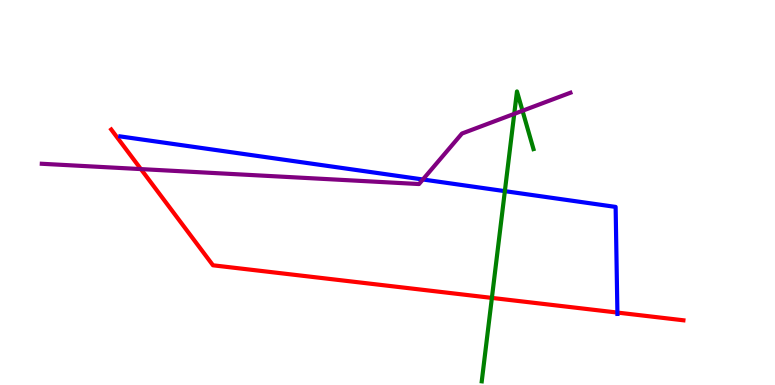[{'lines': ['blue', 'red'], 'intersections': [{'x': 7.97, 'y': 1.88}]}, {'lines': ['green', 'red'], 'intersections': [{'x': 6.35, 'y': 2.26}]}, {'lines': ['purple', 'red'], 'intersections': [{'x': 1.82, 'y': 5.61}]}, {'lines': ['blue', 'green'], 'intersections': [{'x': 6.51, 'y': 5.04}]}, {'lines': ['blue', 'purple'], 'intersections': [{'x': 5.46, 'y': 5.34}]}, {'lines': ['green', 'purple'], 'intersections': [{'x': 6.64, 'y': 7.04}, {'x': 6.74, 'y': 7.12}]}]